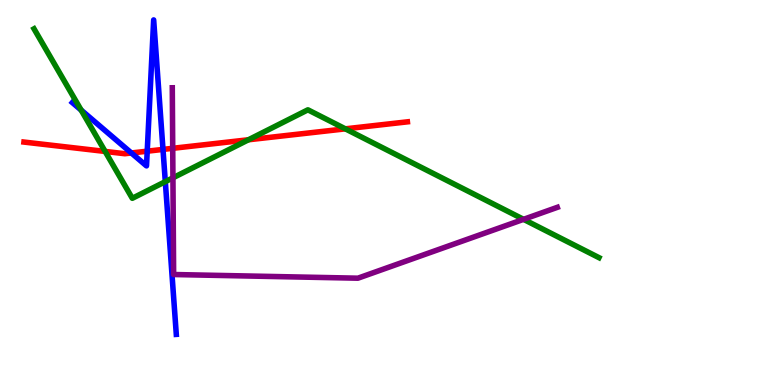[{'lines': ['blue', 'red'], 'intersections': [{'x': 1.7, 'y': 6.03}, {'x': 1.9, 'y': 6.07}, {'x': 2.1, 'y': 6.12}]}, {'lines': ['green', 'red'], 'intersections': [{'x': 1.36, 'y': 6.07}, {'x': 3.21, 'y': 6.37}, {'x': 4.46, 'y': 6.65}]}, {'lines': ['purple', 'red'], 'intersections': [{'x': 2.23, 'y': 6.15}]}, {'lines': ['blue', 'green'], 'intersections': [{'x': 1.05, 'y': 7.14}, {'x': 2.13, 'y': 5.28}]}, {'lines': ['blue', 'purple'], 'intersections': []}, {'lines': ['green', 'purple'], 'intersections': [{'x': 2.23, 'y': 5.38}, {'x': 6.76, 'y': 4.3}]}]